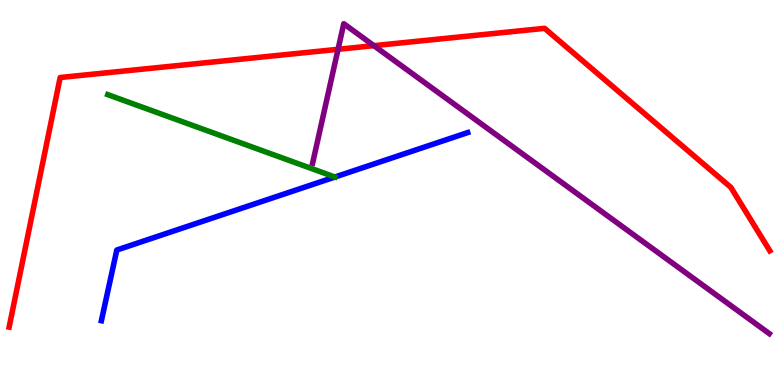[{'lines': ['blue', 'red'], 'intersections': []}, {'lines': ['green', 'red'], 'intersections': []}, {'lines': ['purple', 'red'], 'intersections': [{'x': 4.36, 'y': 8.72}, {'x': 4.82, 'y': 8.81}]}, {'lines': ['blue', 'green'], 'intersections': []}, {'lines': ['blue', 'purple'], 'intersections': []}, {'lines': ['green', 'purple'], 'intersections': []}]